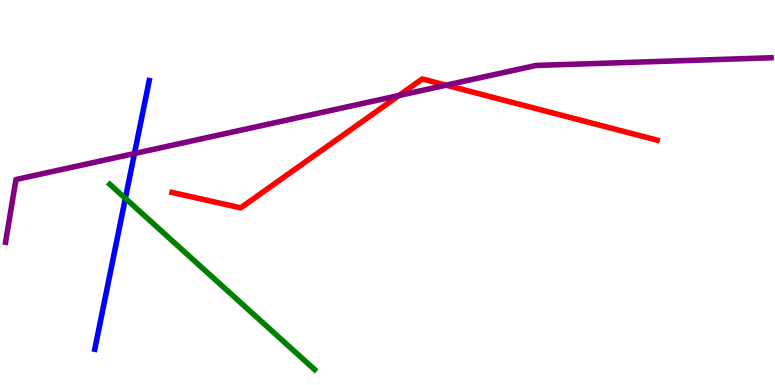[{'lines': ['blue', 'red'], 'intersections': []}, {'lines': ['green', 'red'], 'intersections': []}, {'lines': ['purple', 'red'], 'intersections': [{'x': 5.15, 'y': 7.52}, {'x': 5.76, 'y': 7.79}]}, {'lines': ['blue', 'green'], 'intersections': [{'x': 1.62, 'y': 4.85}]}, {'lines': ['blue', 'purple'], 'intersections': [{'x': 1.73, 'y': 6.01}]}, {'lines': ['green', 'purple'], 'intersections': []}]